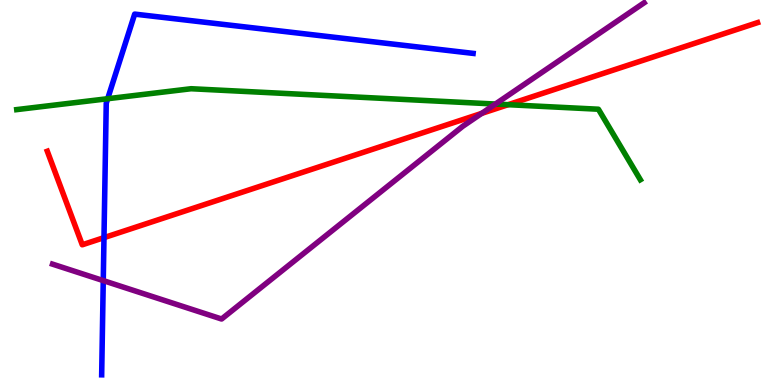[{'lines': ['blue', 'red'], 'intersections': [{'x': 1.34, 'y': 3.83}]}, {'lines': ['green', 'red'], 'intersections': [{'x': 6.56, 'y': 7.28}]}, {'lines': ['purple', 'red'], 'intersections': [{'x': 6.22, 'y': 7.05}]}, {'lines': ['blue', 'green'], 'intersections': [{'x': 1.39, 'y': 7.44}]}, {'lines': ['blue', 'purple'], 'intersections': [{'x': 1.33, 'y': 2.71}]}, {'lines': ['green', 'purple'], 'intersections': [{'x': 6.39, 'y': 7.3}]}]